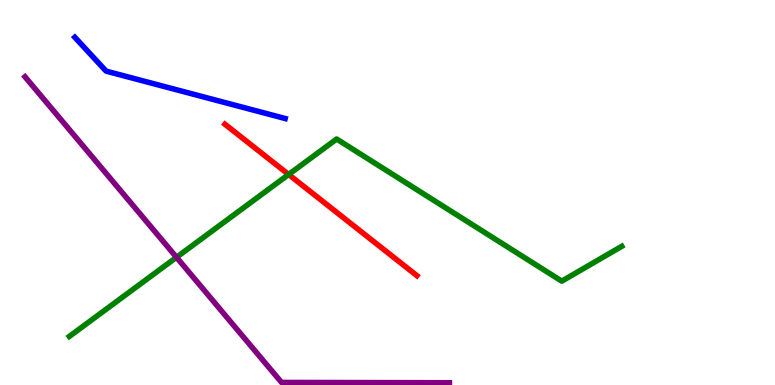[{'lines': ['blue', 'red'], 'intersections': []}, {'lines': ['green', 'red'], 'intersections': [{'x': 3.72, 'y': 5.47}]}, {'lines': ['purple', 'red'], 'intersections': []}, {'lines': ['blue', 'green'], 'intersections': []}, {'lines': ['blue', 'purple'], 'intersections': []}, {'lines': ['green', 'purple'], 'intersections': [{'x': 2.28, 'y': 3.32}]}]